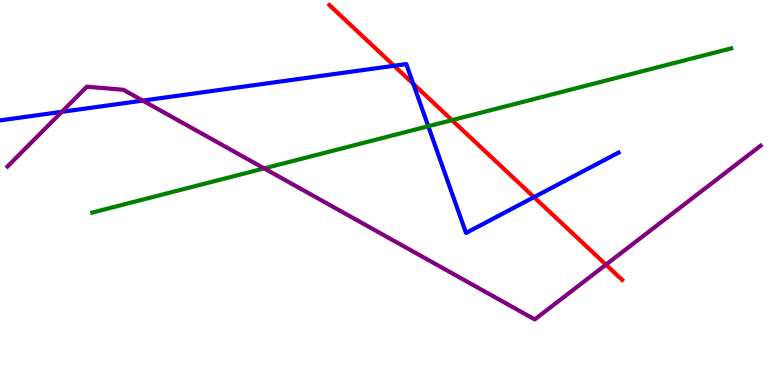[{'lines': ['blue', 'red'], 'intersections': [{'x': 5.08, 'y': 8.29}, {'x': 5.33, 'y': 7.82}, {'x': 6.89, 'y': 4.88}]}, {'lines': ['green', 'red'], 'intersections': [{'x': 5.83, 'y': 6.88}]}, {'lines': ['purple', 'red'], 'intersections': [{'x': 7.82, 'y': 3.13}]}, {'lines': ['blue', 'green'], 'intersections': [{'x': 5.53, 'y': 6.72}]}, {'lines': ['blue', 'purple'], 'intersections': [{'x': 0.798, 'y': 7.1}, {'x': 1.84, 'y': 7.39}]}, {'lines': ['green', 'purple'], 'intersections': [{'x': 3.41, 'y': 5.63}]}]